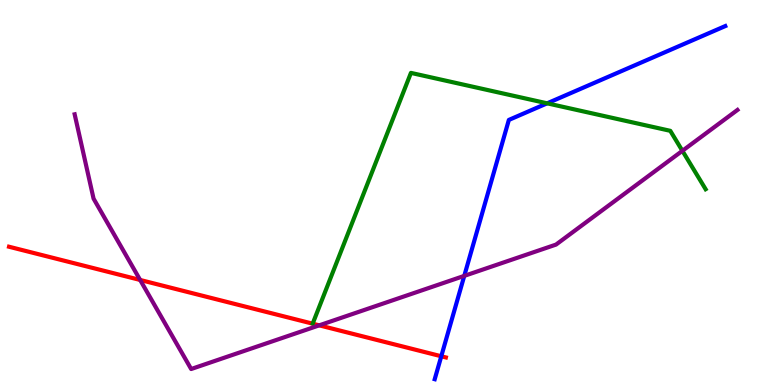[{'lines': ['blue', 'red'], 'intersections': [{'x': 5.69, 'y': 0.746}]}, {'lines': ['green', 'red'], 'intersections': []}, {'lines': ['purple', 'red'], 'intersections': [{'x': 1.81, 'y': 2.73}, {'x': 4.12, 'y': 1.55}]}, {'lines': ['blue', 'green'], 'intersections': [{'x': 7.06, 'y': 7.32}]}, {'lines': ['blue', 'purple'], 'intersections': [{'x': 5.99, 'y': 2.83}]}, {'lines': ['green', 'purple'], 'intersections': [{'x': 8.81, 'y': 6.08}]}]